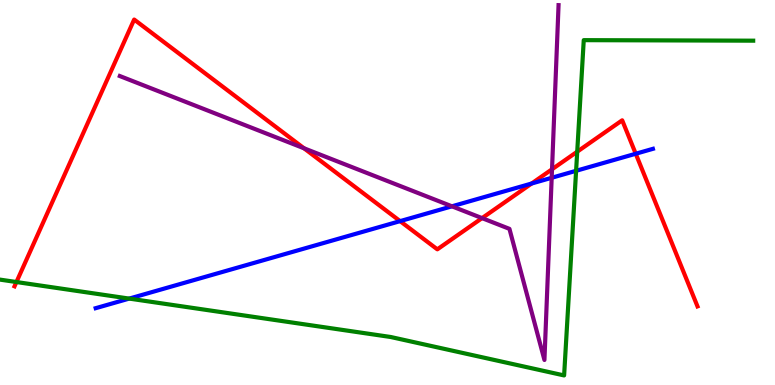[{'lines': ['blue', 'red'], 'intersections': [{'x': 5.16, 'y': 4.26}, {'x': 6.86, 'y': 5.23}, {'x': 8.2, 'y': 6.01}]}, {'lines': ['green', 'red'], 'intersections': [{'x': 0.212, 'y': 2.67}, {'x': 7.45, 'y': 6.06}]}, {'lines': ['purple', 'red'], 'intersections': [{'x': 3.92, 'y': 6.15}, {'x': 6.22, 'y': 4.33}, {'x': 7.12, 'y': 5.6}]}, {'lines': ['blue', 'green'], 'intersections': [{'x': 1.67, 'y': 2.24}, {'x': 7.43, 'y': 5.56}]}, {'lines': ['blue', 'purple'], 'intersections': [{'x': 5.83, 'y': 4.64}, {'x': 7.12, 'y': 5.38}]}, {'lines': ['green', 'purple'], 'intersections': []}]